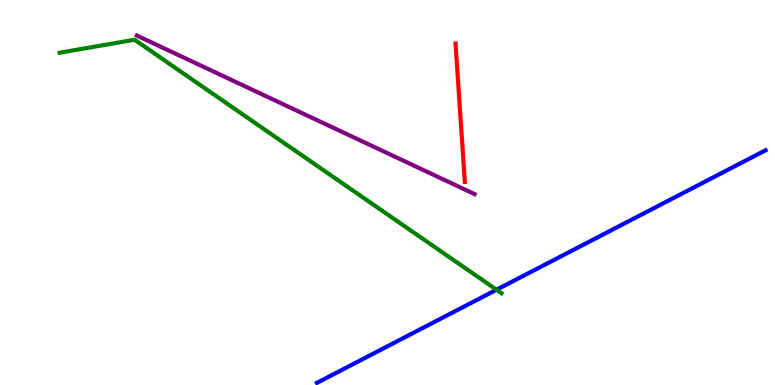[{'lines': ['blue', 'red'], 'intersections': []}, {'lines': ['green', 'red'], 'intersections': []}, {'lines': ['purple', 'red'], 'intersections': []}, {'lines': ['blue', 'green'], 'intersections': [{'x': 6.41, 'y': 2.47}]}, {'lines': ['blue', 'purple'], 'intersections': []}, {'lines': ['green', 'purple'], 'intersections': []}]